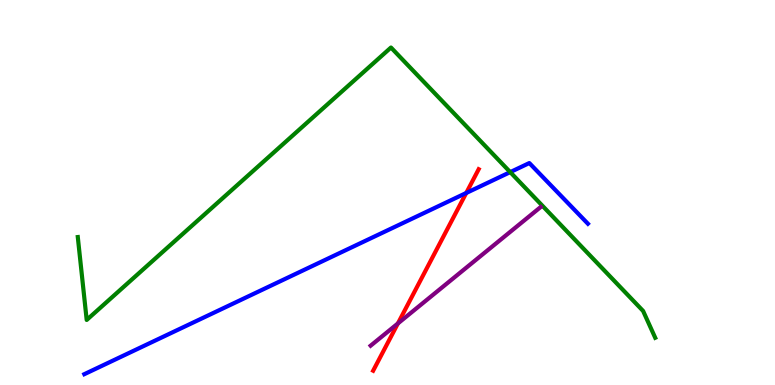[{'lines': ['blue', 'red'], 'intersections': [{'x': 6.02, 'y': 4.99}]}, {'lines': ['green', 'red'], 'intersections': []}, {'lines': ['purple', 'red'], 'intersections': [{'x': 5.13, 'y': 1.6}]}, {'lines': ['blue', 'green'], 'intersections': [{'x': 6.58, 'y': 5.53}]}, {'lines': ['blue', 'purple'], 'intersections': []}, {'lines': ['green', 'purple'], 'intersections': []}]